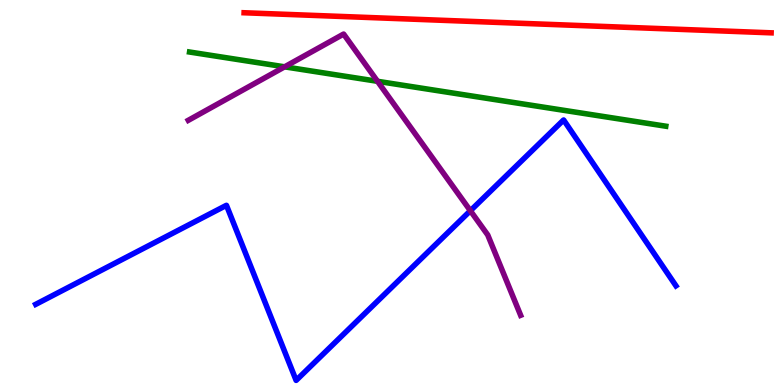[{'lines': ['blue', 'red'], 'intersections': []}, {'lines': ['green', 'red'], 'intersections': []}, {'lines': ['purple', 'red'], 'intersections': []}, {'lines': ['blue', 'green'], 'intersections': []}, {'lines': ['blue', 'purple'], 'intersections': [{'x': 6.07, 'y': 4.53}]}, {'lines': ['green', 'purple'], 'intersections': [{'x': 3.67, 'y': 8.26}, {'x': 4.87, 'y': 7.89}]}]